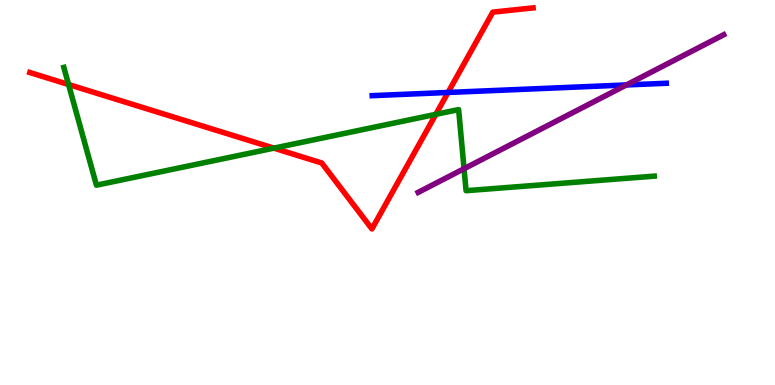[{'lines': ['blue', 'red'], 'intersections': [{'x': 5.78, 'y': 7.6}]}, {'lines': ['green', 'red'], 'intersections': [{'x': 0.885, 'y': 7.8}, {'x': 3.53, 'y': 6.15}, {'x': 5.62, 'y': 7.03}]}, {'lines': ['purple', 'red'], 'intersections': []}, {'lines': ['blue', 'green'], 'intersections': []}, {'lines': ['blue', 'purple'], 'intersections': [{'x': 8.08, 'y': 7.79}]}, {'lines': ['green', 'purple'], 'intersections': [{'x': 5.99, 'y': 5.62}]}]